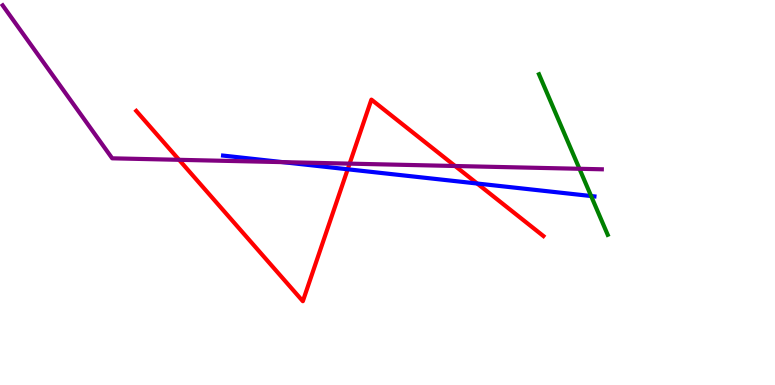[{'lines': ['blue', 'red'], 'intersections': [{'x': 4.49, 'y': 5.6}, {'x': 6.16, 'y': 5.23}]}, {'lines': ['green', 'red'], 'intersections': []}, {'lines': ['purple', 'red'], 'intersections': [{'x': 2.31, 'y': 5.85}, {'x': 4.51, 'y': 5.75}, {'x': 5.87, 'y': 5.69}]}, {'lines': ['blue', 'green'], 'intersections': [{'x': 7.63, 'y': 4.91}]}, {'lines': ['blue', 'purple'], 'intersections': [{'x': 3.65, 'y': 5.79}]}, {'lines': ['green', 'purple'], 'intersections': [{'x': 7.48, 'y': 5.62}]}]